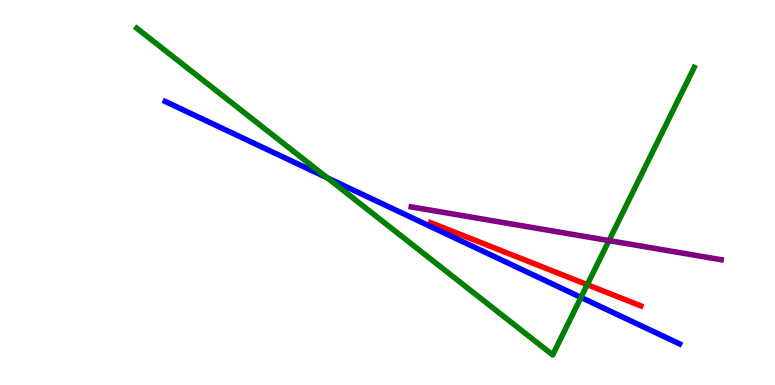[{'lines': ['blue', 'red'], 'intersections': []}, {'lines': ['green', 'red'], 'intersections': [{'x': 7.58, 'y': 2.61}]}, {'lines': ['purple', 'red'], 'intersections': []}, {'lines': ['blue', 'green'], 'intersections': [{'x': 4.22, 'y': 5.38}, {'x': 7.5, 'y': 2.28}]}, {'lines': ['blue', 'purple'], 'intersections': []}, {'lines': ['green', 'purple'], 'intersections': [{'x': 7.86, 'y': 3.75}]}]